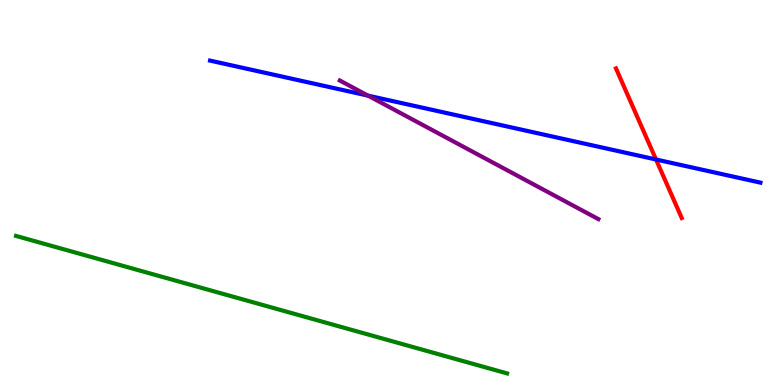[{'lines': ['blue', 'red'], 'intersections': [{'x': 8.46, 'y': 5.86}]}, {'lines': ['green', 'red'], 'intersections': []}, {'lines': ['purple', 'red'], 'intersections': []}, {'lines': ['blue', 'green'], 'intersections': []}, {'lines': ['blue', 'purple'], 'intersections': [{'x': 4.75, 'y': 7.52}]}, {'lines': ['green', 'purple'], 'intersections': []}]